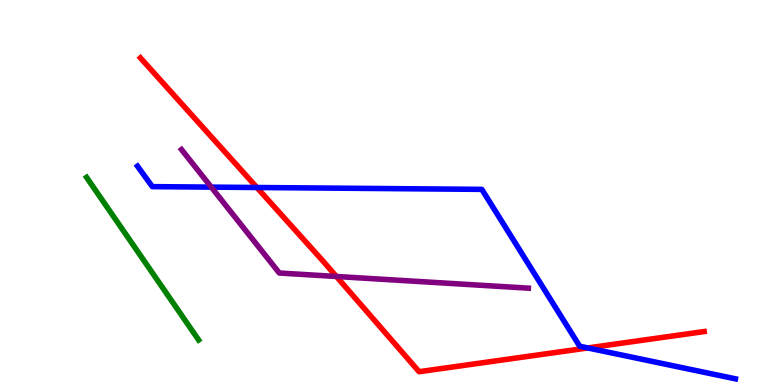[{'lines': ['blue', 'red'], 'intersections': [{'x': 3.31, 'y': 5.13}, {'x': 7.58, 'y': 0.963}]}, {'lines': ['green', 'red'], 'intersections': []}, {'lines': ['purple', 'red'], 'intersections': [{'x': 4.34, 'y': 2.82}]}, {'lines': ['blue', 'green'], 'intersections': []}, {'lines': ['blue', 'purple'], 'intersections': [{'x': 2.73, 'y': 5.14}]}, {'lines': ['green', 'purple'], 'intersections': []}]